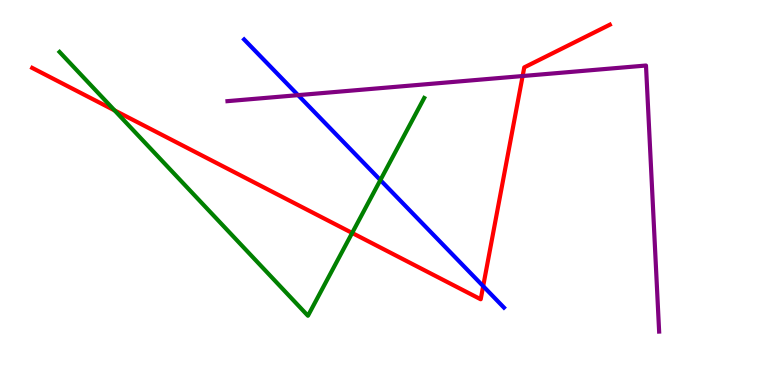[{'lines': ['blue', 'red'], 'intersections': [{'x': 6.23, 'y': 2.57}]}, {'lines': ['green', 'red'], 'intersections': [{'x': 1.48, 'y': 7.13}, {'x': 4.54, 'y': 3.95}]}, {'lines': ['purple', 'red'], 'intersections': [{'x': 6.74, 'y': 8.03}]}, {'lines': ['blue', 'green'], 'intersections': [{'x': 4.91, 'y': 5.32}]}, {'lines': ['blue', 'purple'], 'intersections': [{'x': 3.85, 'y': 7.53}]}, {'lines': ['green', 'purple'], 'intersections': []}]